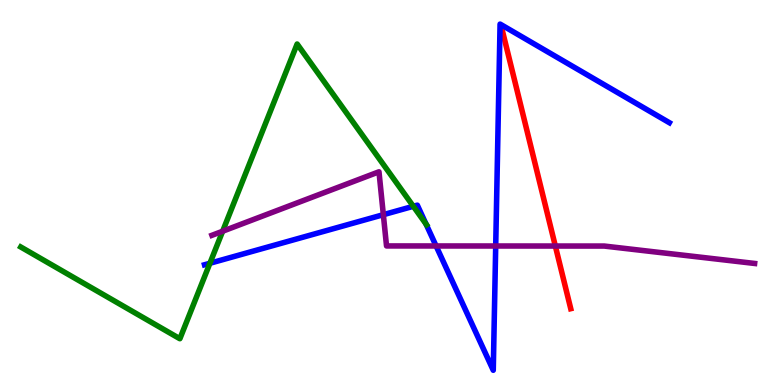[{'lines': ['blue', 'red'], 'intersections': []}, {'lines': ['green', 'red'], 'intersections': []}, {'lines': ['purple', 'red'], 'intersections': [{'x': 7.17, 'y': 3.61}]}, {'lines': ['blue', 'green'], 'intersections': [{'x': 2.71, 'y': 3.16}, {'x': 5.33, 'y': 4.64}, {'x': 5.5, 'y': 4.18}]}, {'lines': ['blue', 'purple'], 'intersections': [{'x': 4.95, 'y': 4.42}, {'x': 5.63, 'y': 3.61}, {'x': 6.4, 'y': 3.61}]}, {'lines': ['green', 'purple'], 'intersections': [{'x': 2.87, 'y': 3.99}]}]